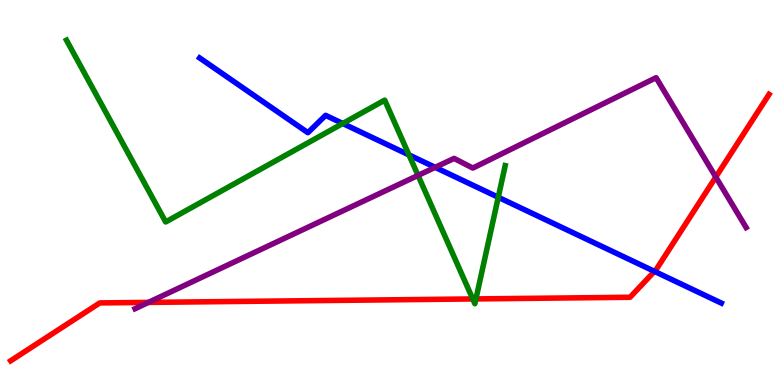[{'lines': ['blue', 'red'], 'intersections': [{'x': 8.44, 'y': 2.95}]}, {'lines': ['green', 'red'], 'intersections': [{'x': 6.1, 'y': 2.24}, {'x': 6.14, 'y': 2.24}]}, {'lines': ['purple', 'red'], 'intersections': [{'x': 1.92, 'y': 2.15}, {'x': 9.24, 'y': 5.4}]}, {'lines': ['blue', 'green'], 'intersections': [{'x': 4.42, 'y': 6.79}, {'x': 5.28, 'y': 5.98}, {'x': 6.43, 'y': 4.88}]}, {'lines': ['blue', 'purple'], 'intersections': [{'x': 5.62, 'y': 5.65}]}, {'lines': ['green', 'purple'], 'intersections': [{'x': 5.39, 'y': 5.44}]}]